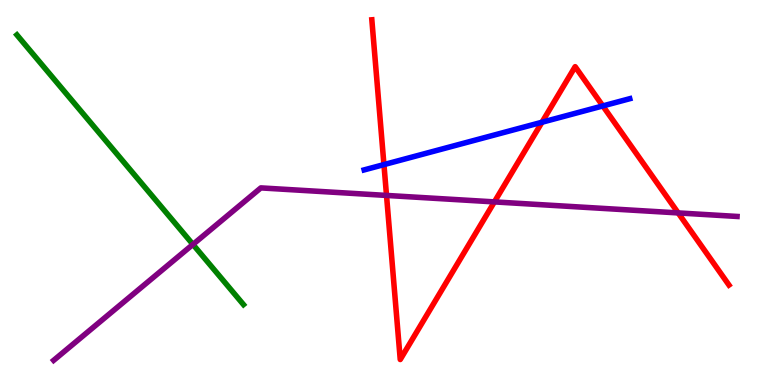[{'lines': ['blue', 'red'], 'intersections': [{'x': 4.95, 'y': 5.72}, {'x': 6.99, 'y': 6.82}, {'x': 7.78, 'y': 7.25}]}, {'lines': ['green', 'red'], 'intersections': []}, {'lines': ['purple', 'red'], 'intersections': [{'x': 4.99, 'y': 4.92}, {'x': 6.38, 'y': 4.76}, {'x': 8.75, 'y': 4.47}]}, {'lines': ['blue', 'green'], 'intersections': []}, {'lines': ['blue', 'purple'], 'intersections': []}, {'lines': ['green', 'purple'], 'intersections': [{'x': 2.49, 'y': 3.65}]}]